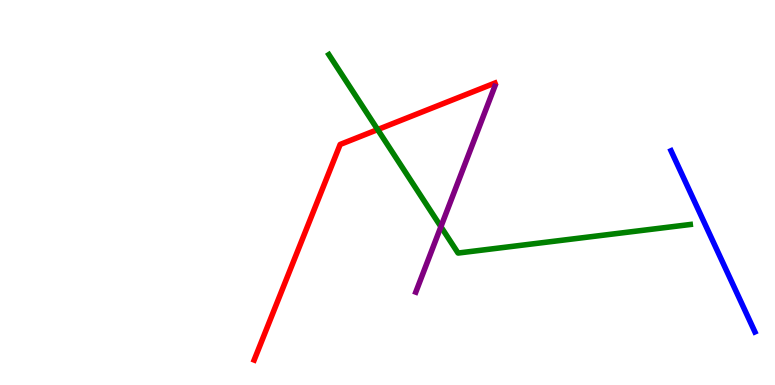[{'lines': ['blue', 'red'], 'intersections': []}, {'lines': ['green', 'red'], 'intersections': [{'x': 4.87, 'y': 6.63}]}, {'lines': ['purple', 'red'], 'intersections': []}, {'lines': ['blue', 'green'], 'intersections': []}, {'lines': ['blue', 'purple'], 'intersections': []}, {'lines': ['green', 'purple'], 'intersections': [{'x': 5.69, 'y': 4.11}]}]